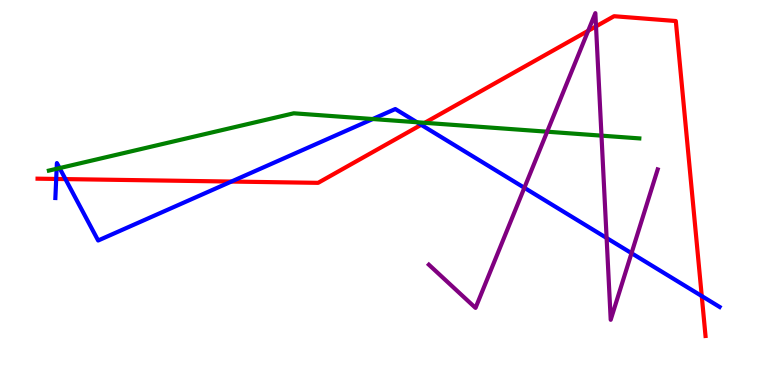[{'lines': ['blue', 'red'], 'intersections': [{'x': 0.725, 'y': 5.35}, {'x': 0.844, 'y': 5.35}, {'x': 2.99, 'y': 5.28}, {'x': 5.43, 'y': 6.76}, {'x': 9.05, 'y': 2.31}]}, {'lines': ['green', 'red'], 'intersections': [{'x': 5.48, 'y': 6.81}]}, {'lines': ['purple', 'red'], 'intersections': [{'x': 7.59, 'y': 9.2}, {'x': 7.69, 'y': 9.32}]}, {'lines': ['blue', 'green'], 'intersections': [{'x': 0.731, 'y': 5.62}, {'x': 0.769, 'y': 5.63}, {'x': 4.81, 'y': 6.91}, {'x': 5.38, 'y': 6.82}]}, {'lines': ['blue', 'purple'], 'intersections': [{'x': 6.77, 'y': 5.12}, {'x': 7.83, 'y': 3.82}, {'x': 8.15, 'y': 3.42}]}, {'lines': ['green', 'purple'], 'intersections': [{'x': 7.06, 'y': 6.58}, {'x': 7.76, 'y': 6.48}]}]